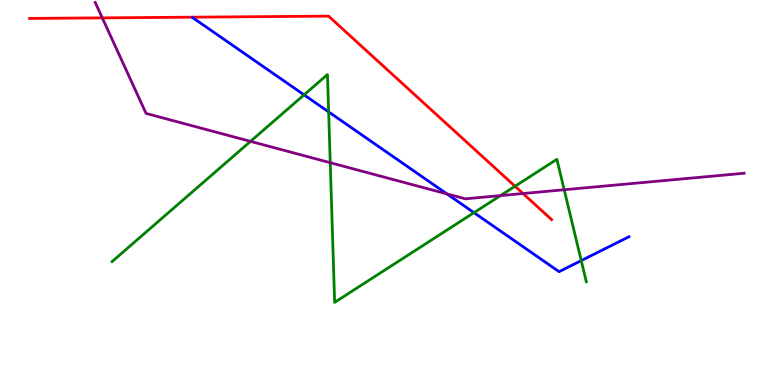[{'lines': ['blue', 'red'], 'intersections': []}, {'lines': ['green', 'red'], 'intersections': [{'x': 6.65, 'y': 5.16}]}, {'lines': ['purple', 'red'], 'intersections': [{'x': 1.32, 'y': 9.54}, {'x': 6.75, 'y': 4.97}]}, {'lines': ['blue', 'green'], 'intersections': [{'x': 3.92, 'y': 7.54}, {'x': 4.24, 'y': 7.09}, {'x': 6.12, 'y': 4.48}, {'x': 7.5, 'y': 3.23}]}, {'lines': ['blue', 'purple'], 'intersections': [{'x': 5.77, 'y': 4.96}]}, {'lines': ['green', 'purple'], 'intersections': [{'x': 3.23, 'y': 6.33}, {'x': 4.26, 'y': 5.77}, {'x': 6.46, 'y': 4.92}, {'x': 7.28, 'y': 5.07}]}]